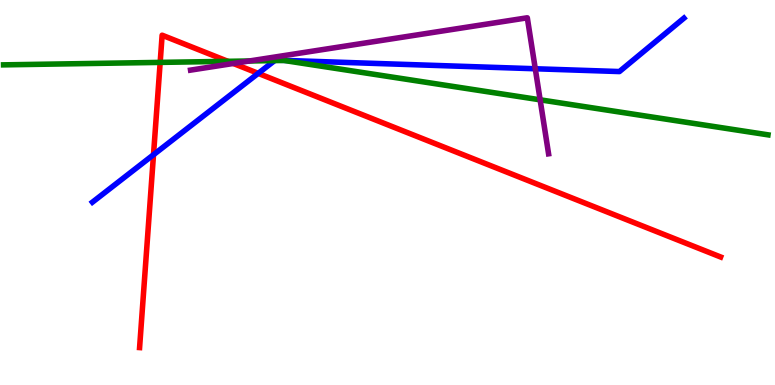[{'lines': ['blue', 'red'], 'intersections': [{'x': 1.98, 'y': 5.98}, {'x': 3.33, 'y': 8.09}]}, {'lines': ['green', 'red'], 'intersections': [{'x': 2.07, 'y': 8.38}, {'x': 2.94, 'y': 8.41}]}, {'lines': ['purple', 'red'], 'intersections': [{'x': 3.01, 'y': 8.35}]}, {'lines': ['blue', 'green'], 'intersections': [{'x': 3.54, 'y': 8.43}]}, {'lines': ['blue', 'purple'], 'intersections': [{'x': 6.91, 'y': 8.21}]}, {'lines': ['green', 'purple'], 'intersections': [{'x': 3.22, 'y': 8.42}, {'x': 6.97, 'y': 7.41}]}]